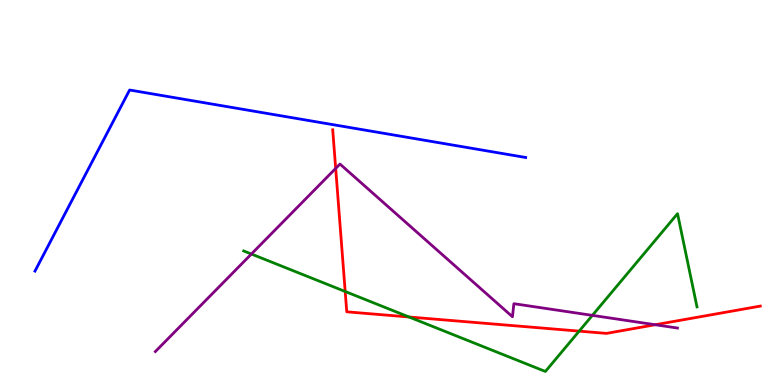[{'lines': ['blue', 'red'], 'intersections': []}, {'lines': ['green', 'red'], 'intersections': [{'x': 4.45, 'y': 2.43}, {'x': 5.28, 'y': 1.77}, {'x': 7.47, 'y': 1.4}]}, {'lines': ['purple', 'red'], 'intersections': [{'x': 4.33, 'y': 5.63}, {'x': 8.45, 'y': 1.57}]}, {'lines': ['blue', 'green'], 'intersections': []}, {'lines': ['blue', 'purple'], 'intersections': []}, {'lines': ['green', 'purple'], 'intersections': [{'x': 3.24, 'y': 3.4}, {'x': 7.64, 'y': 1.81}]}]